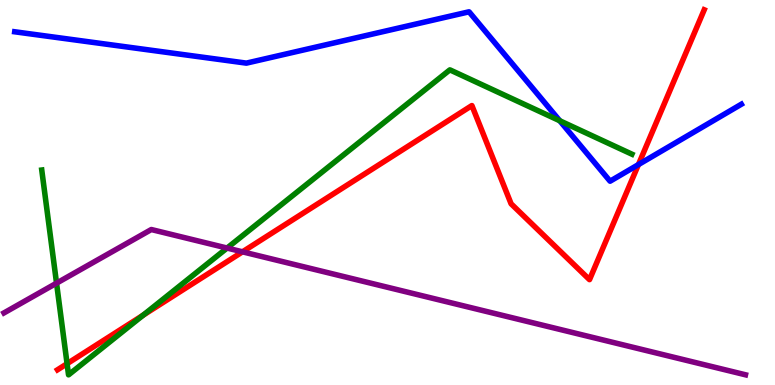[{'lines': ['blue', 'red'], 'intersections': [{'x': 8.24, 'y': 5.73}]}, {'lines': ['green', 'red'], 'intersections': [{'x': 0.866, 'y': 0.554}, {'x': 1.85, 'y': 1.81}]}, {'lines': ['purple', 'red'], 'intersections': [{'x': 3.13, 'y': 3.46}]}, {'lines': ['blue', 'green'], 'intersections': [{'x': 7.22, 'y': 6.86}]}, {'lines': ['blue', 'purple'], 'intersections': []}, {'lines': ['green', 'purple'], 'intersections': [{'x': 0.73, 'y': 2.65}, {'x': 2.93, 'y': 3.56}]}]